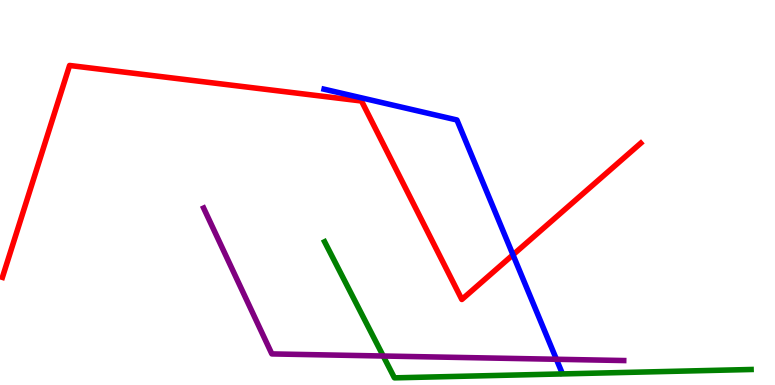[{'lines': ['blue', 'red'], 'intersections': [{'x': 6.62, 'y': 3.38}]}, {'lines': ['green', 'red'], 'intersections': []}, {'lines': ['purple', 'red'], 'intersections': []}, {'lines': ['blue', 'green'], 'intersections': []}, {'lines': ['blue', 'purple'], 'intersections': [{'x': 7.18, 'y': 0.668}]}, {'lines': ['green', 'purple'], 'intersections': [{'x': 4.94, 'y': 0.753}]}]